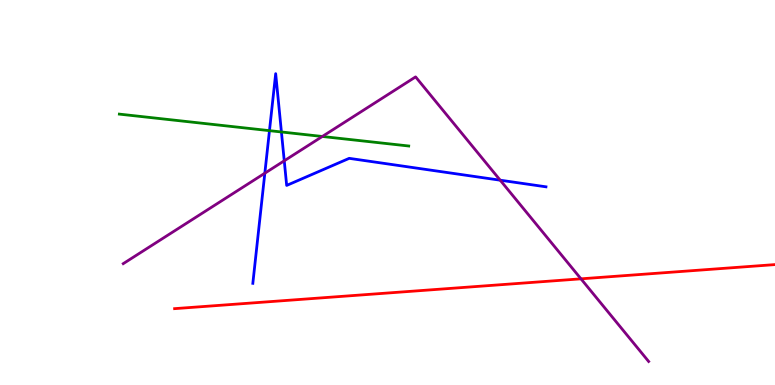[{'lines': ['blue', 'red'], 'intersections': []}, {'lines': ['green', 'red'], 'intersections': []}, {'lines': ['purple', 'red'], 'intersections': [{'x': 7.5, 'y': 2.76}]}, {'lines': ['blue', 'green'], 'intersections': [{'x': 3.48, 'y': 6.61}, {'x': 3.63, 'y': 6.57}]}, {'lines': ['blue', 'purple'], 'intersections': [{'x': 3.42, 'y': 5.5}, {'x': 3.67, 'y': 5.82}, {'x': 6.45, 'y': 5.32}]}, {'lines': ['green', 'purple'], 'intersections': [{'x': 4.16, 'y': 6.46}]}]